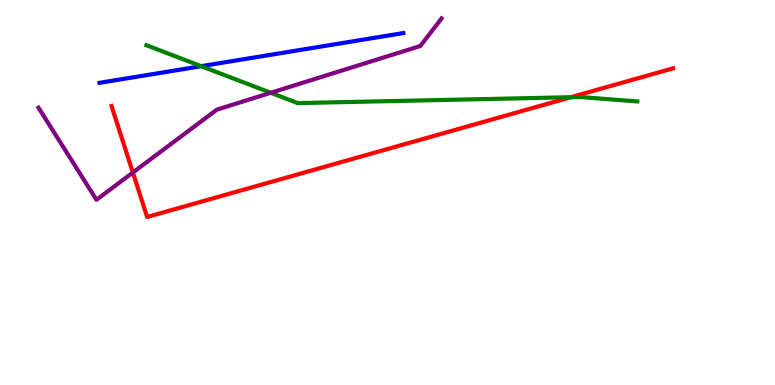[{'lines': ['blue', 'red'], 'intersections': []}, {'lines': ['green', 'red'], 'intersections': [{'x': 7.37, 'y': 7.47}]}, {'lines': ['purple', 'red'], 'intersections': [{'x': 1.71, 'y': 5.52}]}, {'lines': ['blue', 'green'], 'intersections': [{'x': 2.6, 'y': 8.28}]}, {'lines': ['blue', 'purple'], 'intersections': []}, {'lines': ['green', 'purple'], 'intersections': [{'x': 3.49, 'y': 7.59}]}]